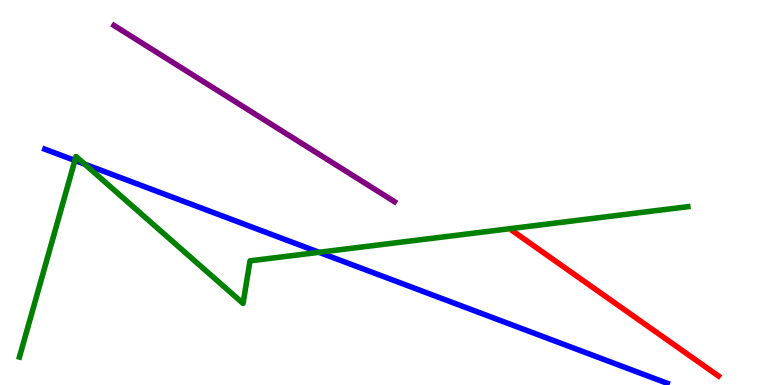[{'lines': ['blue', 'red'], 'intersections': []}, {'lines': ['green', 'red'], 'intersections': []}, {'lines': ['purple', 'red'], 'intersections': []}, {'lines': ['blue', 'green'], 'intersections': [{'x': 0.966, 'y': 5.83}, {'x': 1.09, 'y': 5.74}, {'x': 4.12, 'y': 3.45}]}, {'lines': ['blue', 'purple'], 'intersections': []}, {'lines': ['green', 'purple'], 'intersections': []}]